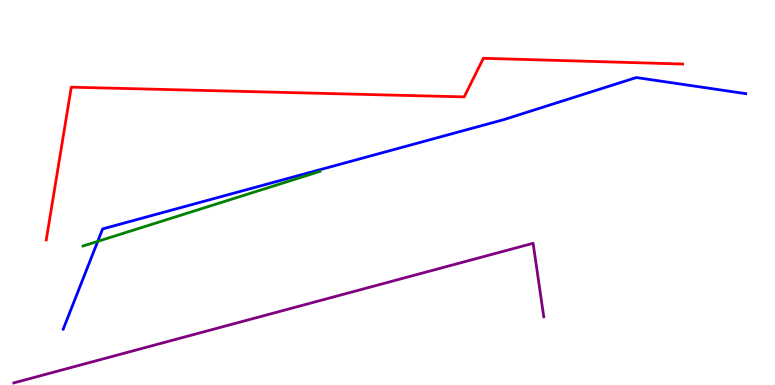[{'lines': ['blue', 'red'], 'intersections': []}, {'lines': ['green', 'red'], 'intersections': []}, {'lines': ['purple', 'red'], 'intersections': []}, {'lines': ['blue', 'green'], 'intersections': [{'x': 1.26, 'y': 3.73}]}, {'lines': ['blue', 'purple'], 'intersections': []}, {'lines': ['green', 'purple'], 'intersections': []}]